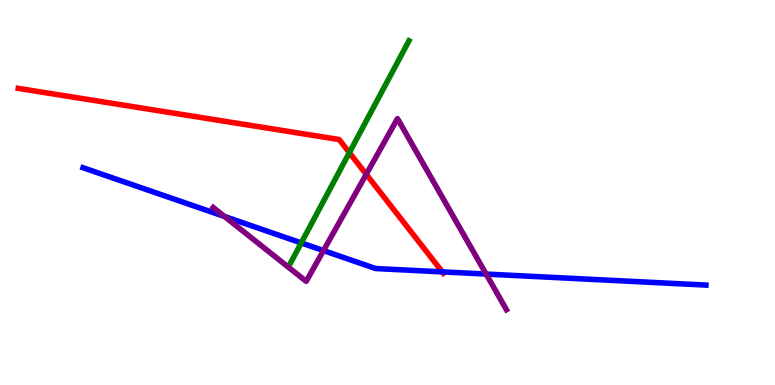[{'lines': ['blue', 'red'], 'intersections': [{'x': 5.71, 'y': 2.94}]}, {'lines': ['green', 'red'], 'intersections': [{'x': 4.51, 'y': 6.04}]}, {'lines': ['purple', 'red'], 'intersections': [{'x': 4.73, 'y': 5.47}]}, {'lines': ['blue', 'green'], 'intersections': [{'x': 3.89, 'y': 3.69}]}, {'lines': ['blue', 'purple'], 'intersections': [{'x': 2.9, 'y': 4.38}, {'x': 4.17, 'y': 3.49}, {'x': 6.27, 'y': 2.88}]}, {'lines': ['green', 'purple'], 'intersections': []}]